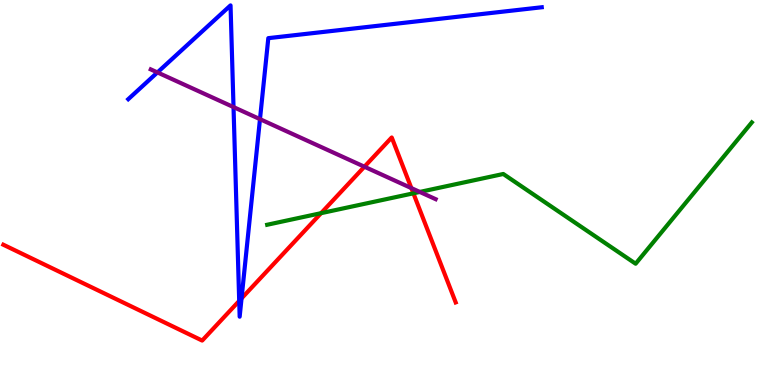[{'lines': ['blue', 'red'], 'intersections': [{'x': 3.09, 'y': 2.18}, {'x': 3.12, 'y': 2.25}]}, {'lines': ['green', 'red'], 'intersections': [{'x': 4.14, 'y': 4.46}, {'x': 5.33, 'y': 4.98}]}, {'lines': ['purple', 'red'], 'intersections': [{'x': 4.7, 'y': 5.67}, {'x': 5.31, 'y': 5.11}]}, {'lines': ['blue', 'green'], 'intersections': []}, {'lines': ['blue', 'purple'], 'intersections': [{'x': 2.03, 'y': 8.12}, {'x': 3.01, 'y': 7.22}, {'x': 3.35, 'y': 6.91}]}, {'lines': ['green', 'purple'], 'intersections': [{'x': 5.42, 'y': 5.01}]}]